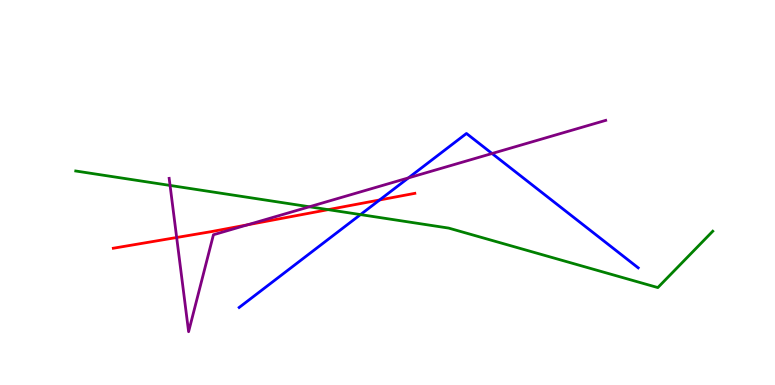[{'lines': ['blue', 'red'], 'intersections': [{'x': 4.9, 'y': 4.81}]}, {'lines': ['green', 'red'], 'intersections': [{'x': 4.23, 'y': 4.55}]}, {'lines': ['purple', 'red'], 'intersections': [{'x': 2.28, 'y': 3.83}, {'x': 3.19, 'y': 4.16}]}, {'lines': ['blue', 'green'], 'intersections': [{'x': 4.65, 'y': 4.43}]}, {'lines': ['blue', 'purple'], 'intersections': [{'x': 5.27, 'y': 5.38}, {'x': 6.35, 'y': 6.01}]}, {'lines': ['green', 'purple'], 'intersections': [{'x': 2.19, 'y': 5.18}, {'x': 3.99, 'y': 4.63}]}]